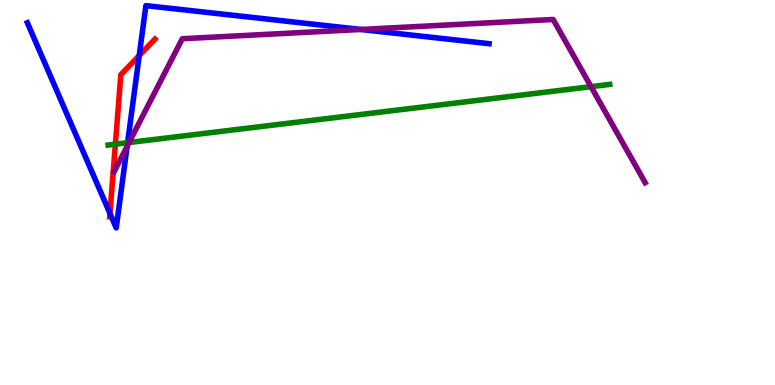[{'lines': ['blue', 'red'], 'intersections': [{'x': 1.42, 'y': 4.46}, {'x': 1.8, 'y': 8.56}]}, {'lines': ['green', 'red'], 'intersections': [{'x': 1.49, 'y': 6.26}]}, {'lines': ['purple', 'red'], 'intersections': []}, {'lines': ['blue', 'green'], 'intersections': [{'x': 1.65, 'y': 6.29}]}, {'lines': ['blue', 'purple'], 'intersections': [{'x': 1.64, 'y': 6.2}, {'x': 4.66, 'y': 9.23}]}, {'lines': ['green', 'purple'], 'intersections': [{'x': 1.67, 'y': 6.3}, {'x': 7.63, 'y': 7.75}]}]